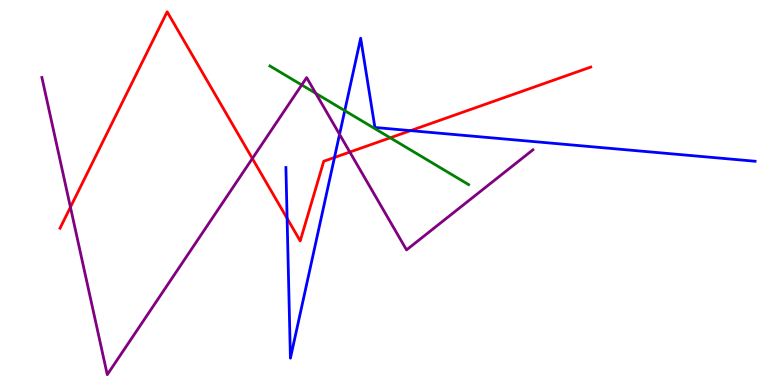[{'lines': ['blue', 'red'], 'intersections': [{'x': 3.7, 'y': 4.33}, {'x': 4.32, 'y': 5.91}, {'x': 5.3, 'y': 6.61}]}, {'lines': ['green', 'red'], 'intersections': [{'x': 5.04, 'y': 6.42}]}, {'lines': ['purple', 'red'], 'intersections': [{'x': 0.909, 'y': 4.62}, {'x': 3.26, 'y': 5.88}, {'x': 4.51, 'y': 6.05}]}, {'lines': ['blue', 'green'], 'intersections': [{'x': 4.45, 'y': 7.13}]}, {'lines': ['blue', 'purple'], 'intersections': [{'x': 4.38, 'y': 6.51}]}, {'lines': ['green', 'purple'], 'intersections': [{'x': 3.89, 'y': 7.79}, {'x': 4.07, 'y': 7.57}]}]